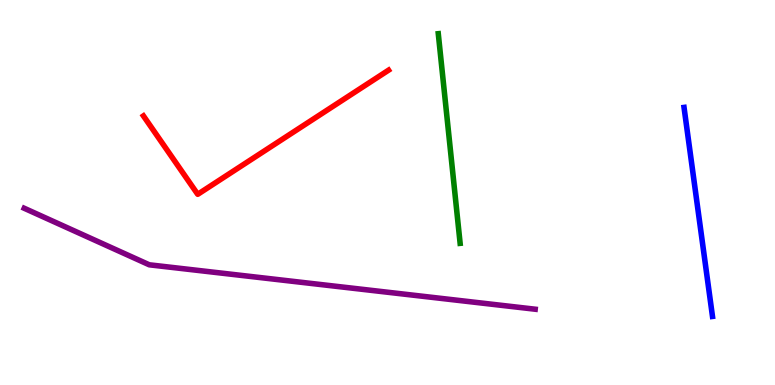[{'lines': ['blue', 'red'], 'intersections': []}, {'lines': ['green', 'red'], 'intersections': []}, {'lines': ['purple', 'red'], 'intersections': []}, {'lines': ['blue', 'green'], 'intersections': []}, {'lines': ['blue', 'purple'], 'intersections': []}, {'lines': ['green', 'purple'], 'intersections': []}]